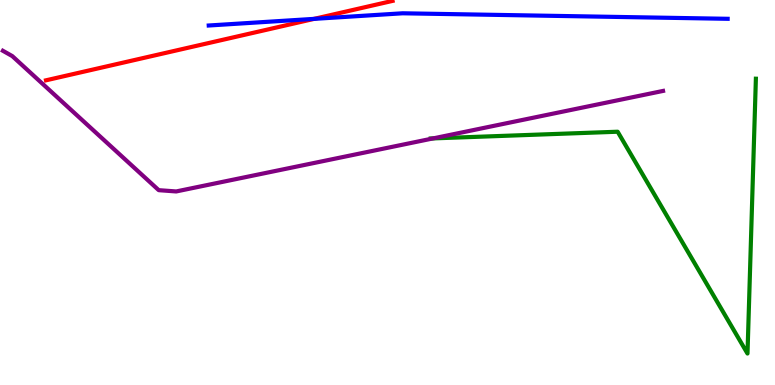[{'lines': ['blue', 'red'], 'intersections': [{'x': 4.05, 'y': 9.51}]}, {'lines': ['green', 'red'], 'intersections': []}, {'lines': ['purple', 'red'], 'intersections': []}, {'lines': ['blue', 'green'], 'intersections': []}, {'lines': ['blue', 'purple'], 'intersections': []}, {'lines': ['green', 'purple'], 'intersections': [{'x': 5.59, 'y': 6.41}]}]